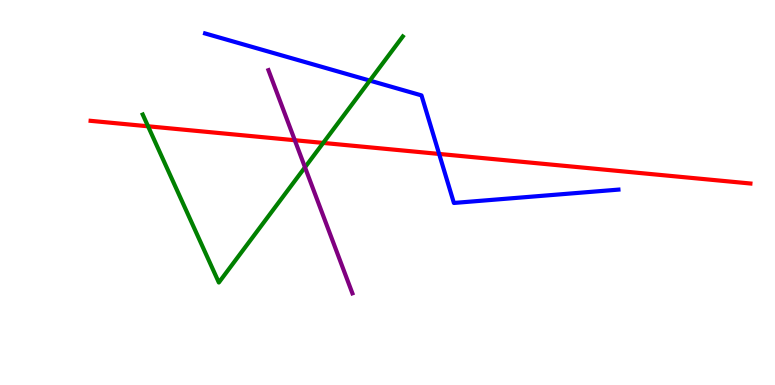[{'lines': ['blue', 'red'], 'intersections': [{'x': 5.67, 'y': 6.0}]}, {'lines': ['green', 'red'], 'intersections': [{'x': 1.91, 'y': 6.72}, {'x': 4.17, 'y': 6.29}]}, {'lines': ['purple', 'red'], 'intersections': [{'x': 3.8, 'y': 6.36}]}, {'lines': ['blue', 'green'], 'intersections': [{'x': 4.77, 'y': 7.91}]}, {'lines': ['blue', 'purple'], 'intersections': []}, {'lines': ['green', 'purple'], 'intersections': [{'x': 3.94, 'y': 5.65}]}]